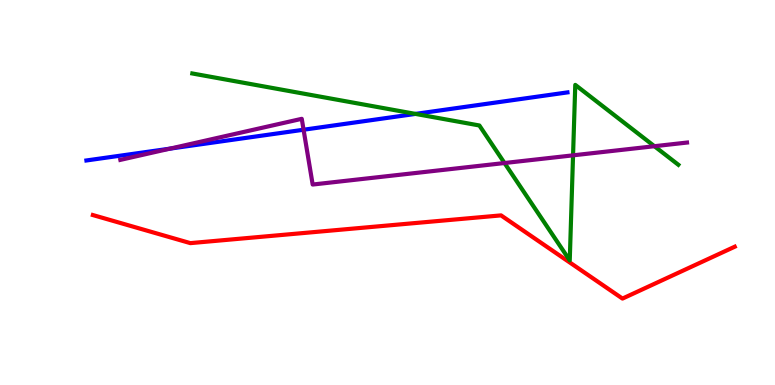[{'lines': ['blue', 'red'], 'intersections': []}, {'lines': ['green', 'red'], 'intersections': []}, {'lines': ['purple', 'red'], 'intersections': []}, {'lines': ['blue', 'green'], 'intersections': [{'x': 5.36, 'y': 7.04}]}, {'lines': ['blue', 'purple'], 'intersections': [{'x': 2.19, 'y': 6.14}, {'x': 3.92, 'y': 6.63}]}, {'lines': ['green', 'purple'], 'intersections': [{'x': 6.51, 'y': 5.77}, {'x': 7.39, 'y': 5.97}, {'x': 8.44, 'y': 6.2}]}]